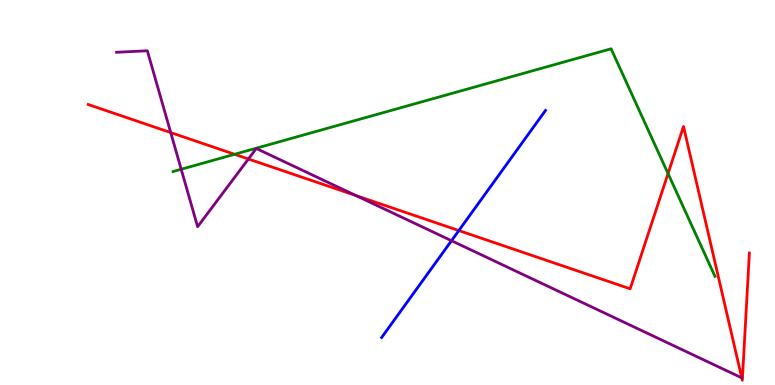[{'lines': ['blue', 'red'], 'intersections': [{'x': 5.92, 'y': 4.01}]}, {'lines': ['green', 'red'], 'intersections': [{'x': 3.03, 'y': 5.99}, {'x': 8.62, 'y': 5.49}]}, {'lines': ['purple', 'red'], 'intersections': [{'x': 2.2, 'y': 6.56}, {'x': 3.21, 'y': 5.87}, {'x': 4.59, 'y': 4.92}, {'x': 9.57, 'y': 0.186}]}, {'lines': ['blue', 'green'], 'intersections': []}, {'lines': ['blue', 'purple'], 'intersections': [{'x': 5.83, 'y': 3.75}]}, {'lines': ['green', 'purple'], 'intersections': [{'x': 2.34, 'y': 5.6}]}]